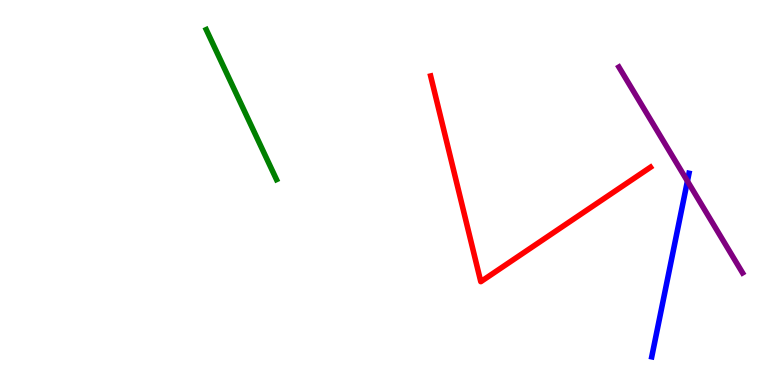[{'lines': ['blue', 'red'], 'intersections': []}, {'lines': ['green', 'red'], 'intersections': []}, {'lines': ['purple', 'red'], 'intersections': []}, {'lines': ['blue', 'green'], 'intersections': []}, {'lines': ['blue', 'purple'], 'intersections': [{'x': 8.87, 'y': 5.3}]}, {'lines': ['green', 'purple'], 'intersections': []}]